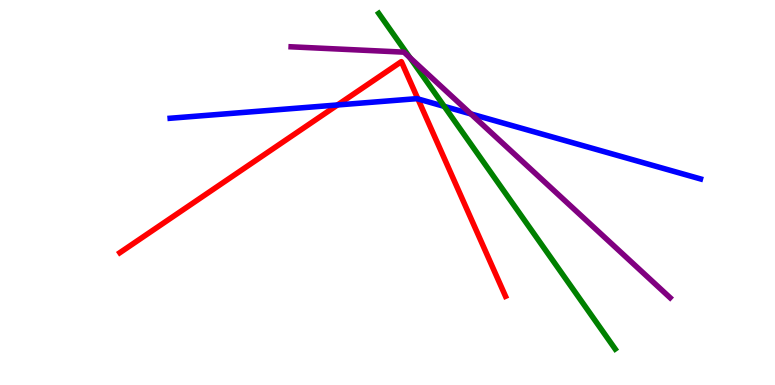[{'lines': ['blue', 'red'], 'intersections': [{'x': 4.36, 'y': 7.27}, {'x': 5.39, 'y': 7.43}]}, {'lines': ['green', 'red'], 'intersections': []}, {'lines': ['purple', 'red'], 'intersections': []}, {'lines': ['blue', 'green'], 'intersections': [{'x': 5.73, 'y': 7.24}]}, {'lines': ['blue', 'purple'], 'intersections': [{'x': 6.08, 'y': 7.04}]}, {'lines': ['green', 'purple'], 'intersections': [{'x': 5.29, 'y': 8.5}]}]